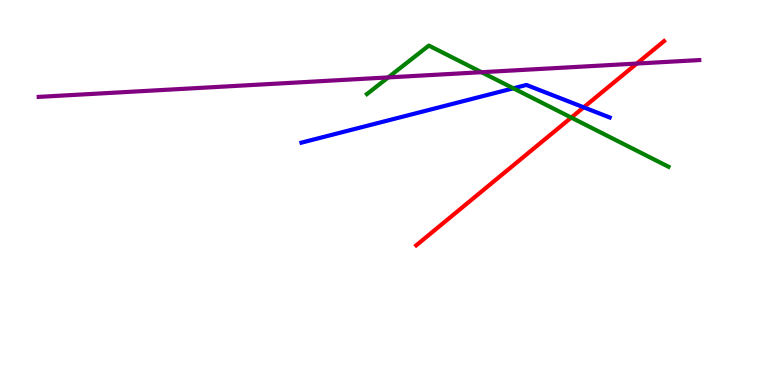[{'lines': ['blue', 'red'], 'intersections': [{'x': 7.53, 'y': 7.21}]}, {'lines': ['green', 'red'], 'intersections': [{'x': 7.37, 'y': 6.95}]}, {'lines': ['purple', 'red'], 'intersections': [{'x': 8.22, 'y': 8.35}]}, {'lines': ['blue', 'green'], 'intersections': [{'x': 6.62, 'y': 7.71}]}, {'lines': ['blue', 'purple'], 'intersections': []}, {'lines': ['green', 'purple'], 'intersections': [{'x': 5.01, 'y': 7.99}, {'x': 6.21, 'y': 8.12}]}]